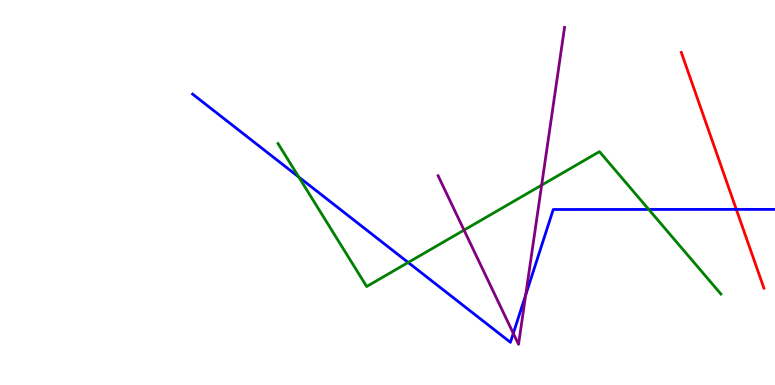[{'lines': ['blue', 'red'], 'intersections': [{'x': 9.5, 'y': 4.56}]}, {'lines': ['green', 'red'], 'intersections': []}, {'lines': ['purple', 'red'], 'intersections': []}, {'lines': ['blue', 'green'], 'intersections': [{'x': 3.86, 'y': 5.4}, {'x': 5.27, 'y': 3.18}, {'x': 8.37, 'y': 4.56}]}, {'lines': ['blue', 'purple'], 'intersections': [{'x': 6.62, 'y': 1.34}, {'x': 6.78, 'y': 2.34}]}, {'lines': ['green', 'purple'], 'intersections': [{'x': 5.99, 'y': 4.02}, {'x': 6.99, 'y': 5.19}]}]